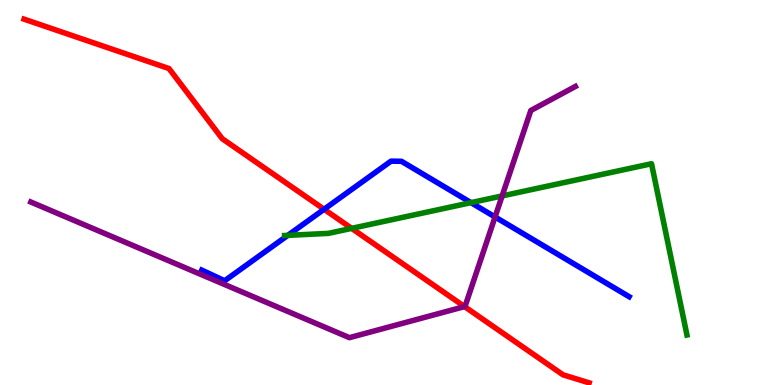[{'lines': ['blue', 'red'], 'intersections': [{'x': 4.18, 'y': 4.56}]}, {'lines': ['green', 'red'], 'intersections': [{'x': 4.54, 'y': 4.07}]}, {'lines': ['purple', 'red'], 'intersections': [{'x': 5.99, 'y': 2.04}]}, {'lines': ['blue', 'green'], 'intersections': [{'x': 3.71, 'y': 3.89}, {'x': 6.08, 'y': 4.74}]}, {'lines': ['blue', 'purple'], 'intersections': [{'x': 6.39, 'y': 4.36}]}, {'lines': ['green', 'purple'], 'intersections': [{'x': 6.48, 'y': 4.91}]}]